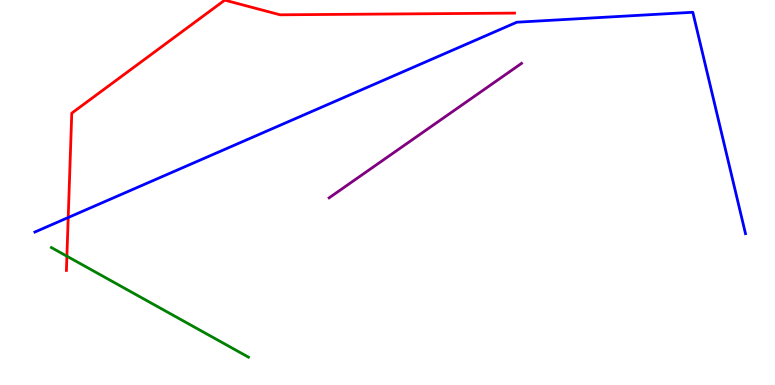[{'lines': ['blue', 'red'], 'intersections': [{'x': 0.88, 'y': 4.35}]}, {'lines': ['green', 'red'], 'intersections': [{'x': 0.863, 'y': 3.35}]}, {'lines': ['purple', 'red'], 'intersections': []}, {'lines': ['blue', 'green'], 'intersections': []}, {'lines': ['blue', 'purple'], 'intersections': []}, {'lines': ['green', 'purple'], 'intersections': []}]